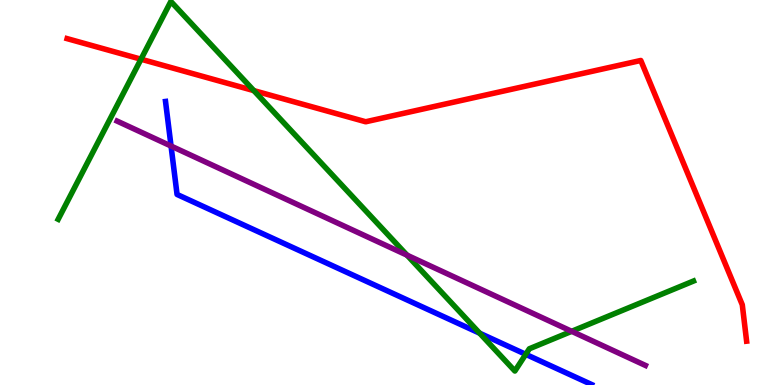[{'lines': ['blue', 'red'], 'intersections': []}, {'lines': ['green', 'red'], 'intersections': [{'x': 1.82, 'y': 8.46}, {'x': 3.28, 'y': 7.65}]}, {'lines': ['purple', 'red'], 'intersections': []}, {'lines': ['blue', 'green'], 'intersections': [{'x': 6.19, 'y': 1.35}, {'x': 6.78, 'y': 0.797}]}, {'lines': ['blue', 'purple'], 'intersections': [{'x': 2.21, 'y': 6.21}]}, {'lines': ['green', 'purple'], 'intersections': [{'x': 5.25, 'y': 3.37}, {'x': 7.38, 'y': 1.39}]}]